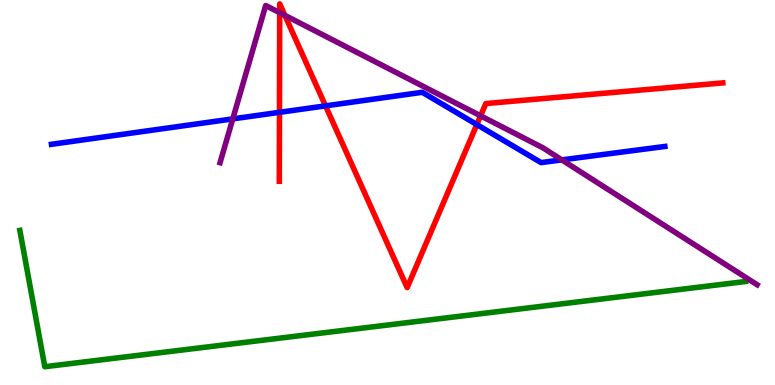[{'lines': ['blue', 'red'], 'intersections': [{'x': 3.61, 'y': 7.08}, {'x': 4.2, 'y': 7.25}, {'x': 6.15, 'y': 6.76}]}, {'lines': ['green', 'red'], 'intersections': []}, {'lines': ['purple', 'red'], 'intersections': [{'x': 3.61, 'y': 9.67}, {'x': 3.68, 'y': 9.6}, {'x': 6.2, 'y': 6.99}]}, {'lines': ['blue', 'green'], 'intersections': []}, {'lines': ['blue', 'purple'], 'intersections': [{'x': 3.0, 'y': 6.91}, {'x': 7.25, 'y': 5.85}]}, {'lines': ['green', 'purple'], 'intersections': []}]